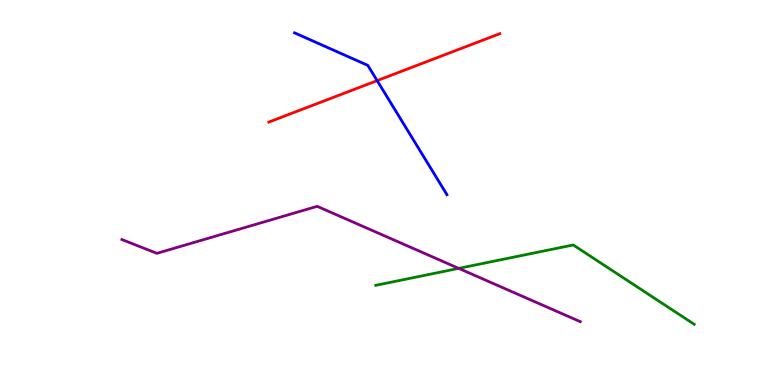[{'lines': ['blue', 'red'], 'intersections': [{'x': 4.87, 'y': 7.91}]}, {'lines': ['green', 'red'], 'intersections': []}, {'lines': ['purple', 'red'], 'intersections': []}, {'lines': ['blue', 'green'], 'intersections': []}, {'lines': ['blue', 'purple'], 'intersections': []}, {'lines': ['green', 'purple'], 'intersections': [{'x': 5.92, 'y': 3.03}]}]